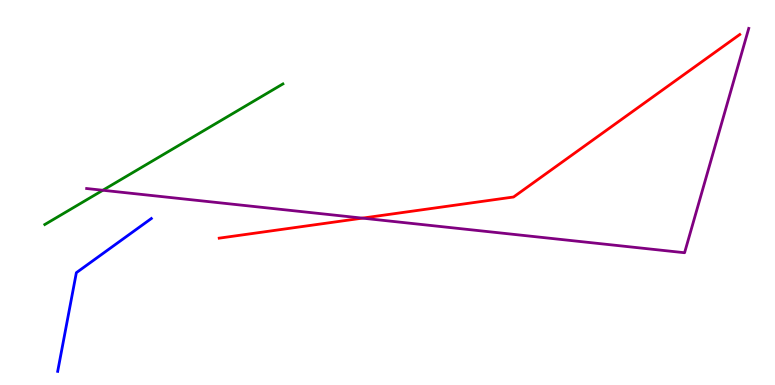[{'lines': ['blue', 'red'], 'intersections': []}, {'lines': ['green', 'red'], 'intersections': []}, {'lines': ['purple', 'red'], 'intersections': [{'x': 4.68, 'y': 4.33}]}, {'lines': ['blue', 'green'], 'intersections': []}, {'lines': ['blue', 'purple'], 'intersections': []}, {'lines': ['green', 'purple'], 'intersections': [{'x': 1.33, 'y': 5.06}]}]